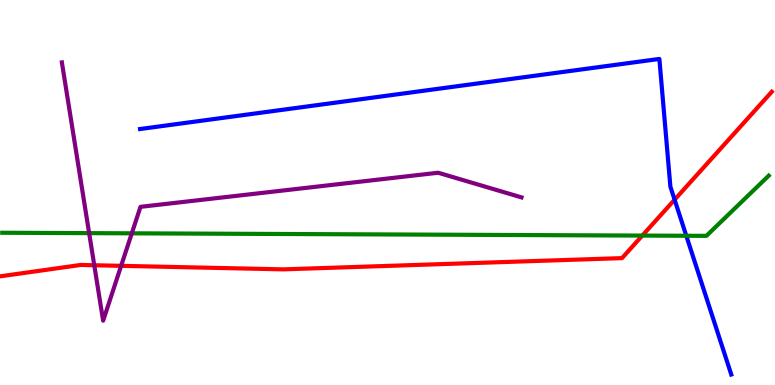[{'lines': ['blue', 'red'], 'intersections': [{'x': 8.7, 'y': 4.81}]}, {'lines': ['green', 'red'], 'intersections': [{'x': 8.29, 'y': 3.88}]}, {'lines': ['purple', 'red'], 'intersections': [{'x': 1.22, 'y': 3.11}, {'x': 1.56, 'y': 3.1}]}, {'lines': ['blue', 'green'], 'intersections': [{'x': 8.86, 'y': 3.88}]}, {'lines': ['blue', 'purple'], 'intersections': []}, {'lines': ['green', 'purple'], 'intersections': [{'x': 1.15, 'y': 3.94}, {'x': 1.7, 'y': 3.94}]}]